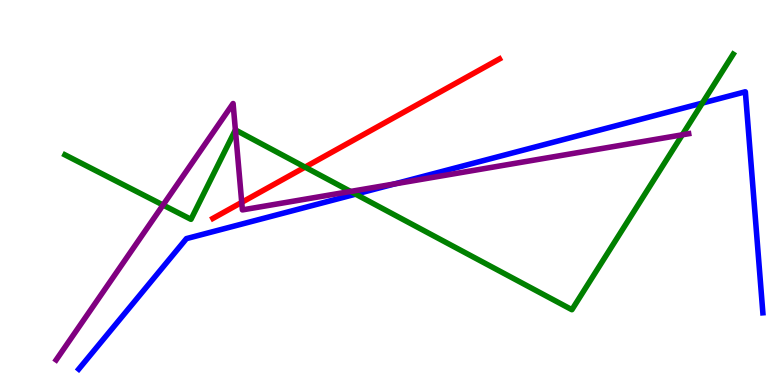[{'lines': ['blue', 'red'], 'intersections': []}, {'lines': ['green', 'red'], 'intersections': [{'x': 3.94, 'y': 5.66}]}, {'lines': ['purple', 'red'], 'intersections': [{'x': 3.12, 'y': 4.74}]}, {'lines': ['blue', 'green'], 'intersections': [{'x': 4.59, 'y': 4.96}, {'x': 9.06, 'y': 7.32}]}, {'lines': ['blue', 'purple'], 'intersections': [{'x': 5.09, 'y': 5.22}]}, {'lines': ['green', 'purple'], 'intersections': [{'x': 2.1, 'y': 4.67}, {'x': 3.04, 'y': 6.62}, {'x': 4.52, 'y': 5.03}, {'x': 8.8, 'y': 6.5}]}]